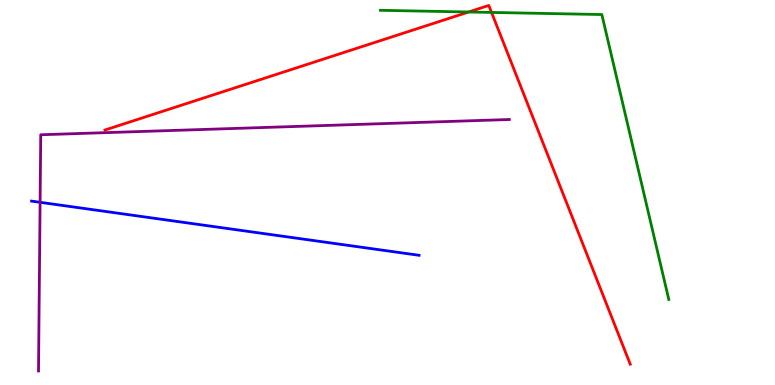[{'lines': ['blue', 'red'], 'intersections': []}, {'lines': ['green', 'red'], 'intersections': [{'x': 6.05, 'y': 9.69}, {'x': 6.34, 'y': 9.68}]}, {'lines': ['purple', 'red'], 'intersections': []}, {'lines': ['blue', 'green'], 'intersections': []}, {'lines': ['blue', 'purple'], 'intersections': [{'x': 0.517, 'y': 4.75}]}, {'lines': ['green', 'purple'], 'intersections': []}]